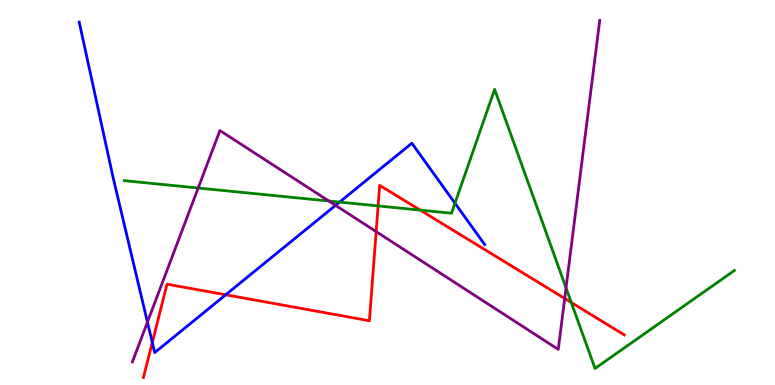[{'lines': ['blue', 'red'], 'intersections': [{'x': 1.97, 'y': 1.1}, {'x': 2.91, 'y': 2.34}]}, {'lines': ['green', 'red'], 'intersections': [{'x': 4.88, 'y': 4.65}, {'x': 5.42, 'y': 4.54}, {'x': 7.37, 'y': 2.14}]}, {'lines': ['purple', 'red'], 'intersections': [{'x': 4.85, 'y': 3.98}, {'x': 7.29, 'y': 2.25}]}, {'lines': ['blue', 'green'], 'intersections': [{'x': 4.38, 'y': 4.75}, {'x': 5.87, 'y': 4.72}]}, {'lines': ['blue', 'purple'], 'intersections': [{'x': 1.9, 'y': 1.63}, {'x': 4.33, 'y': 4.67}]}, {'lines': ['green', 'purple'], 'intersections': [{'x': 2.56, 'y': 5.12}, {'x': 4.24, 'y': 4.78}, {'x': 7.3, 'y': 2.52}]}]